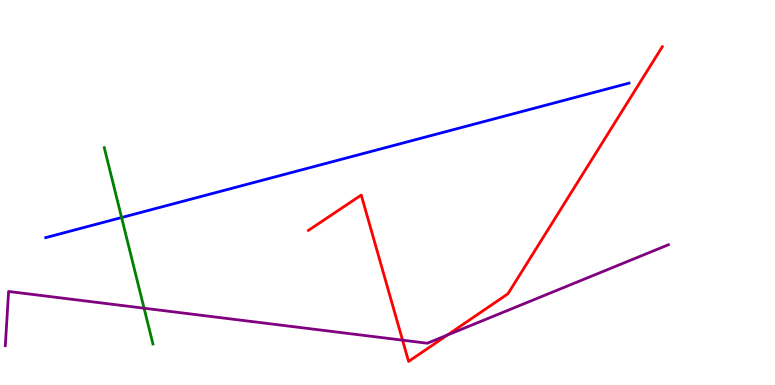[{'lines': ['blue', 'red'], 'intersections': []}, {'lines': ['green', 'red'], 'intersections': []}, {'lines': ['purple', 'red'], 'intersections': [{'x': 5.19, 'y': 1.16}, {'x': 5.77, 'y': 1.3}]}, {'lines': ['blue', 'green'], 'intersections': [{'x': 1.57, 'y': 4.35}]}, {'lines': ['blue', 'purple'], 'intersections': []}, {'lines': ['green', 'purple'], 'intersections': [{'x': 1.86, 'y': 1.99}]}]